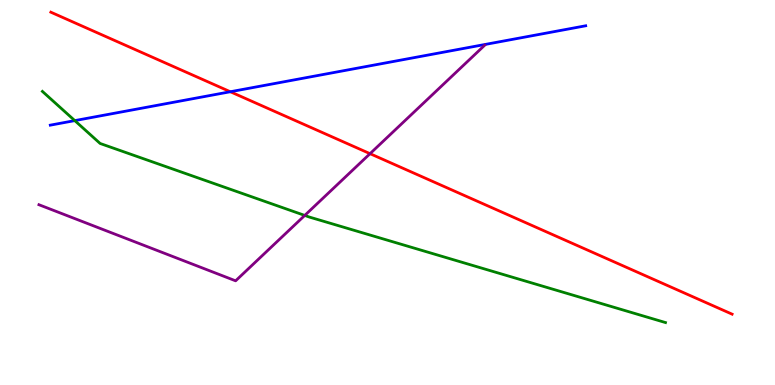[{'lines': ['blue', 'red'], 'intersections': [{'x': 2.97, 'y': 7.62}]}, {'lines': ['green', 'red'], 'intersections': []}, {'lines': ['purple', 'red'], 'intersections': [{'x': 4.77, 'y': 6.01}]}, {'lines': ['blue', 'green'], 'intersections': [{'x': 0.965, 'y': 6.87}]}, {'lines': ['blue', 'purple'], 'intersections': []}, {'lines': ['green', 'purple'], 'intersections': [{'x': 3.93, 'y': 4.4}]}]